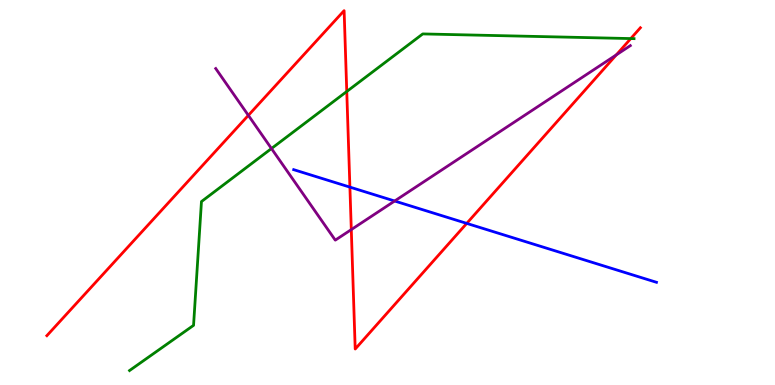[{'lines': ['blue', 'red'], 'intersections': [{'x': 4.51, 'y': 5.14}, {'x': 6.02, 'y': 4.2}]}, {'lines': ['green', 'red'], 'intersections': [{'x': 4.47, 'y': 7.62}, {'x': 8.14, 'y': 9.0}]}, {'lines': ['purple', 'red'], 'intersections': [{'x': 3.2, 'y': 7.0}, {'x': 4.53, 'y': 4.04}, {'x': 7.95, 'y': 8.57}]}, {'lines': ['blue', 'green'], 'intersections': []}, {'lines': ['blue', 'purple'], 'intersections': [{'x': 5.09, 'y': 4.78}]}, {'lines': ['green', 'purple'], 'intersections': [{'x': 3.5, 'y': 6.14}]}]